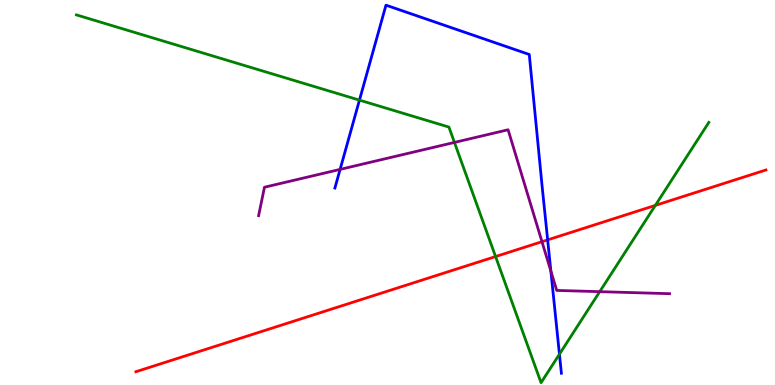[{'lines': ['blue', 'red'], 'intersections': [{'x': 7.07, 'y': 3.77}]}, {'lines': ['green', 'red'], 'intersections': [{'x': 6.39, 'y': 3.34}, {'x': 8.46, 'y': 4.67}]}, {'lines': ['purple', 'red'], 'intersections': [{'x': 6.99, 'y': 3.72}]}, {'lines': ['blue', 'green'], 'intersections': [{'x': 4.64, 'y': 7.4}, {'x': 7.22, 'y': 0.8}]}, {'lines': ['blue', 'purple'], 'intersections': [{'x': 4.39, 'y': 5.6}, {'x': 7.11, 'y': 2.96}]}, {'lines': ['green', 'purple'], 'intersections': [{'x': 5.86, 'y': 6.3}, {'x': 7.74, 'y': 2.42}]}]